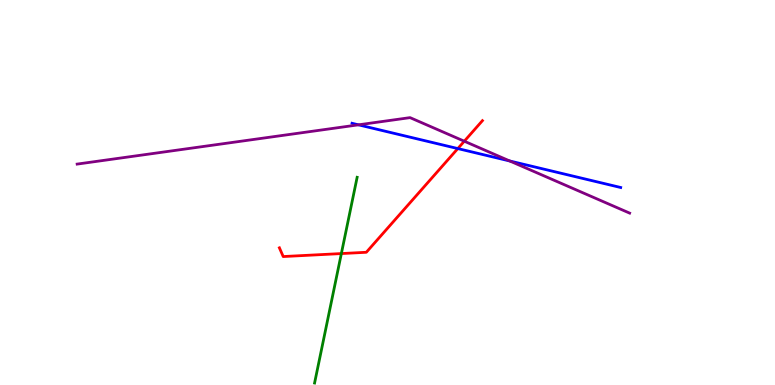[{'lines': ['blue', 'red'], 'intersections': [{'x': 5.91, 'y': 6.14}]}, {'lines': ['green', 'red'], 'intersections': [{'x': 4.4, 'y': 3.41}]}, {'lines': ['purple', 'red'], 'intersections': [{'x': 5.99, 'y': 6.33}]}, {'lines': ['blue', 'green'], 'intersections': []}, {'lines': ['blue', 'purple'], 'intersections': [{'x': 4.63, 'y': 6.76}, {'x': 6.58, 'y': 5.82}]}, {'lines': ['green', 'purple'], 'intersections': []}]